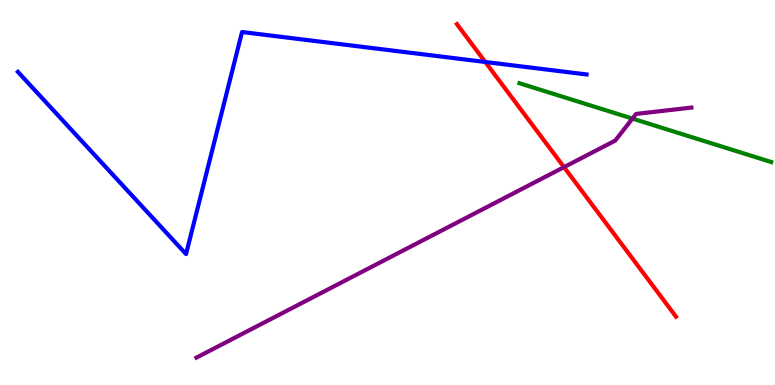[{'lines': ['blue', 'red'], 'intersections': [{'x': 6.26, 'y': 8.39}]}, {'lines': ['green', 'red'], 'intersections': []}, {'lines': ['purple', 'red'], 'intersections': [{'x': 7.28, 'y': 5.66}]}, {'lines': ['blue', 'green'], 'intersections': []}, {'lines': ['blue', 'purple'], 'intersections': []}, {'lines': ['green', 'purple'], 'intersections': [{'x': 8.16, 'y': 6.92}]}]